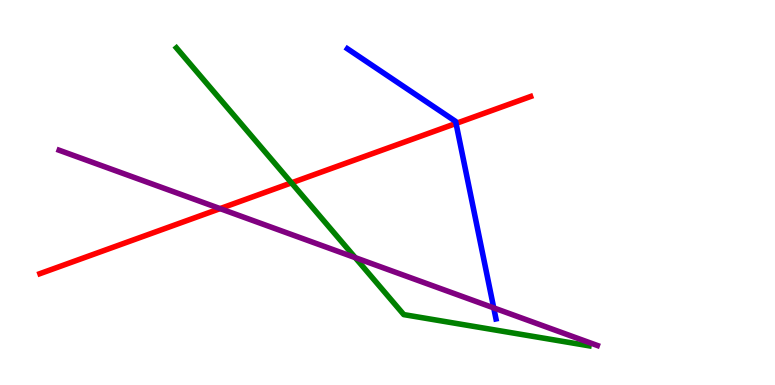[{'lines': ['blue', 'red'], 'intersections': [{'x': 5.88, 'y': 6.79}]}, {'lines': ['green', 'red'], 'intersections': [{'x': 3.76, 'y': 5.25}]}, {'lines': ['purple', 'red'], 'intersections': [{'x': 2.84, 'y': 4.58}]}, {'lines': ['blue', 'green'], 'intersections': []}, {'lines': ['blue', 'purple'], 'intersections': [{'x': 6.37, 'y': 2.0}]}, {'lines': ['green', 'purple'], 'intersections': [{'x': 4.58, 'y': 3.31}]}]